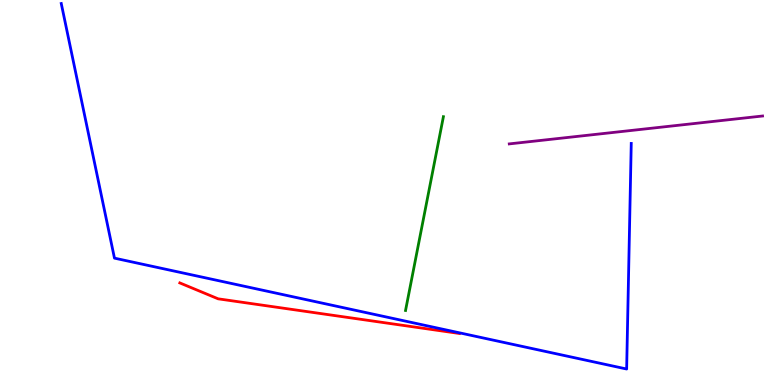[{'lines': ['blue', 'red'], 'intersections': []}, {'lines': ['green', 'red'], 'intersections': []}, {'lines': ['purple', 'red'], 'intersections': []}, {'lines': ['blue', 'green'], 'intersections': []}, {'lines': ['blue', 'purple'], 'intersections': []}, {'lines': ['green', 'purple'], 'intersections': []}]